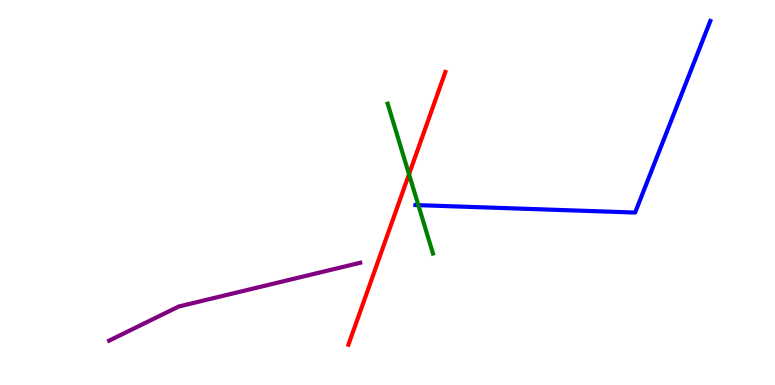[{'lines': ['blue', 'red'], 'intersections': []}, {'lines': ['green', 'red'], 'intersections': [{'x': 5.28, 'y': 5.47}]}, {'lines': ['purple', 'red'], 'intersections': []}, {'lines': ['blue', 'green'], 'intersections': [{'x': 5.4, 'y': 4.67}]}, {'lines': ['blue', 'purple'], 'intersections': []}, {'lines': ['green', 'purple'], 'intersections': []}]